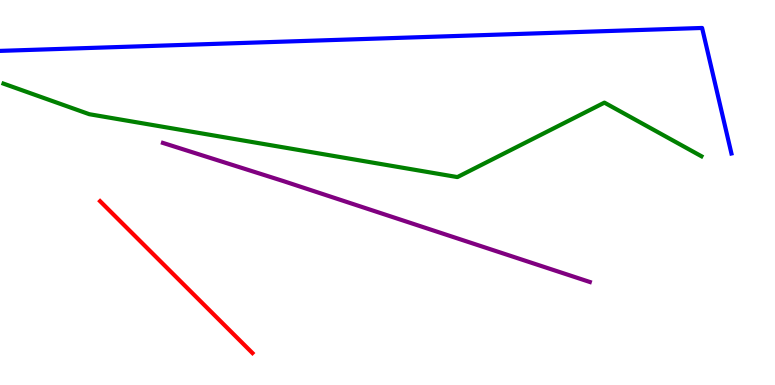[{'lines': ['blue', 'red'], 'intersections': []}, {'lines': ['green', 'red'], 'intersections': []}, {'lines': ['purple', 'red'], 'intersections': []}, {'lines': ['blue', 'green'], 'intersections': []}, {'lines': ['blue', 'purple'], 'intersections': []}, {'lines': ['green', 'purple'], 'intersections': []}]